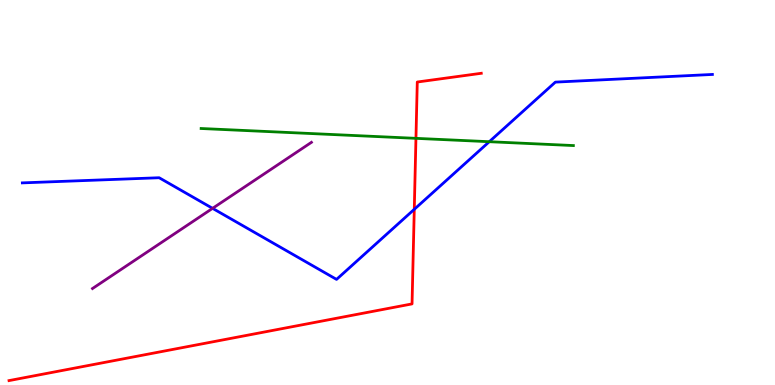[{'lines': ['blue', 'red'], 'intersections': [{'x': 5.35, 'y': 4.56}]}, {'lines': ['green', 'red'], 'intersections': [{'x': 5.37, 'y': 6.41}]}, {'lines': ['purple', 'red'], 'intersections': []}, {'lines': ['blue', 'green'], 'intersections': [{'x': 6.31, 'y': 6.32}]}, {'lines': ['blue', 'purple'], 'intersections': [{'x': 2.74, 'y': 4.59}]}, {'lines': ['green', 'purple'], 'intersections': []}]